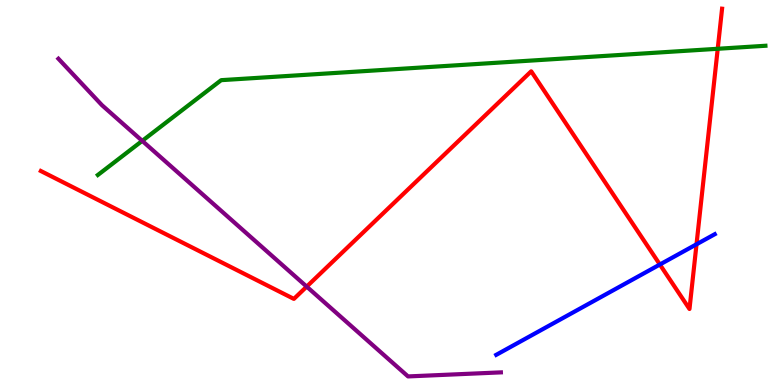[{'lines': ['blue', 'red'], 'intersections': [{'x': 8.51, 'y': 3.13}, {'x': 8.99, 'y': 3.65}]}, {'lines': ['green', 'red'], 'intersections': [{'x': 9.26, 'y': 8.73}]}, {'lines': ['purple', 'red'], 'intersections': [{'x': 3.96, 'y': 2.56}]}, {'lines': ['blue', 'green'], 'intersections': []}, {'lines': ['blue', 'purple'], 'intersections': []}, {'lines': ['green', 'purple'], 'intersections': [{'x': 1.84, 'y': 6.34}]}]